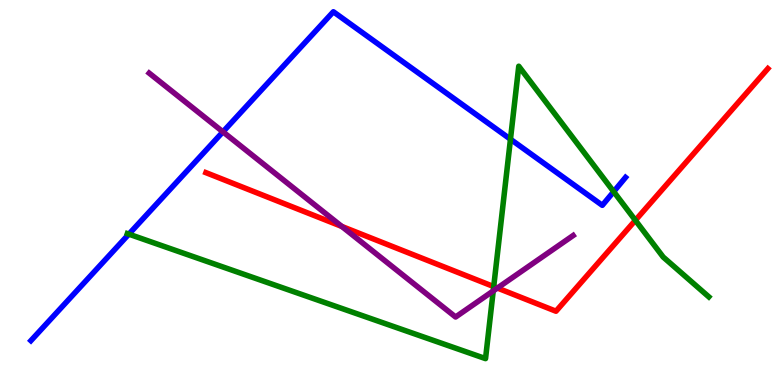[{'lines': ['blue', 'red'], 'intersections': []}, {'lines': ['green', 'red'], 'intersections': [{'x': 6.37, 'y': 2.56}, {'x': 8.2, 'y': 4.28}]}, {'lines': ['purple', 'red'], 'intersections': [{'x': 4.41, 'y': 4.12}, {'x': 6.42, 'y': 2.52}]}, {'lines': ['blue', 'green'], 'intersections': [{'x': 1.66, 'y': 3.92}, {'x': 6.59, 'y': 6.38}, {'x': 7.92, 'y': 5.02}]}, {'lines': ['blue', 'purple'], 'intersections': [{'x': 2.88, 'y': 6.58}]}, {'lines': ['green', 'purple'], 'intersections': [{'x': 6.36, 'y': 2.44}]}]